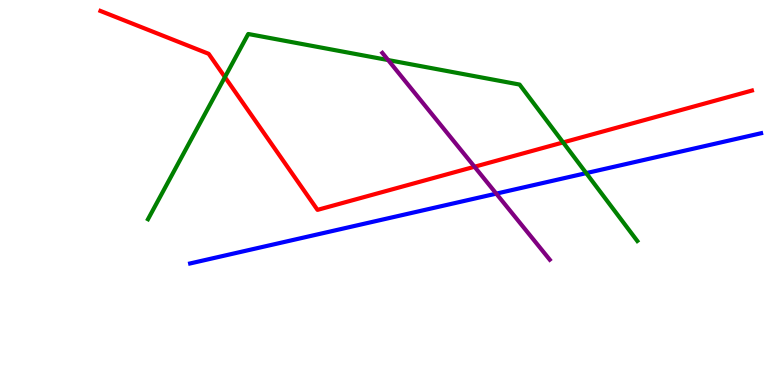[{'lines': ['blue', 'red'], 'intersections': []}, {'lines': ['green', 'red'], 'intersections': [{'x': 2.9, 'y': 8.0}, {'x': 7.27, 'y': 6.3}]}, {'lines': ['purple', 'red'], 'intersections': [{'x': 6.12, 'y': 5.67}]}, {'lines': ['blue', 'green'], 'intersections': [{'x': 7.56, 'y': 5.5}]}, {'lines': ['blue', 'purple'], 'intersections': [{'x': 6.4, 'y': 4.97}]}, {'lines': ['green', 'purple'], 'intersections': [{'x': 5.01, 'y': 8.44}]}]